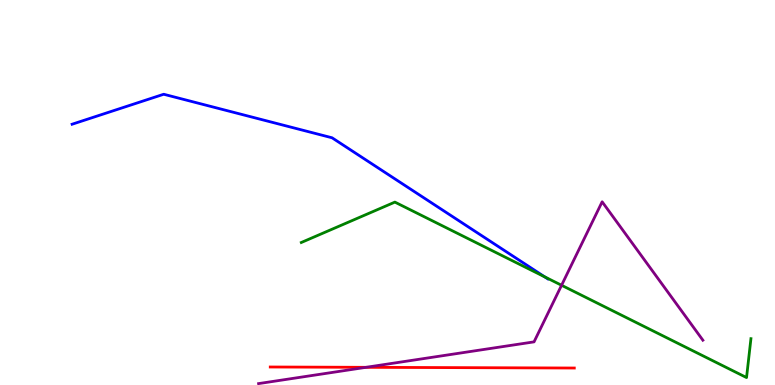[{'lines': ['blue', 'red'], 'intersections': []}, {'lines': ['green', 'red'], 'intersections': []}, {'lines': ['purple', 'red'], 'intersections': [{'x': 4.72, 'y': 0.459}]}, {'lines': ['blue', 'green'], 'intersections': [{'x': 7.03, 'y': 2.81}]}, {'lines': ['blue', 'purple'], 'intersections': []}, {'lines': ['green', 'purple'], 'intersections': [{'x': 7.25, 'y': 2.59}]}]